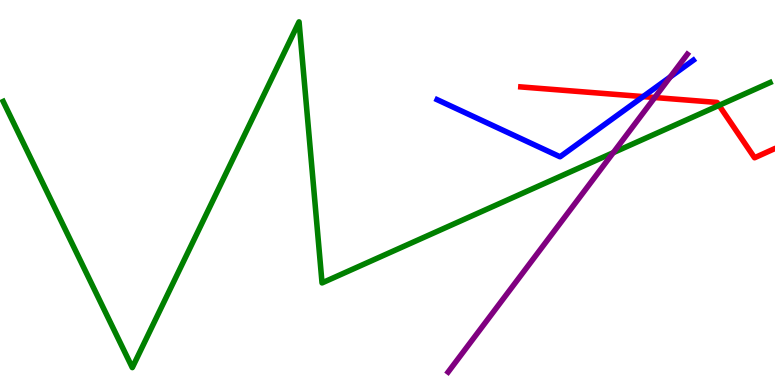[{'lines': ['blue', 'red'], 'intersections': [{'x': 8.3, 'y': 7.49}]}, {'lines': ['green', 'red'], 'intersections': [{'x': 9.28, 'y': 7.26}]}, {'lines': ['purple', 'red'], 'intersections': [{'x': 8.45, 'y': 7.47}]}, {'lines': ['blue', 'green'], 'intersections': []}, {'lines': ['blue', 'purple'], 'intersections': [{'x': 8.65, 'y': 8.0}]}, {'lines': ['green', 'purple'], 'intersections': [{'x': 7.91, 'y': 6.03}]}]